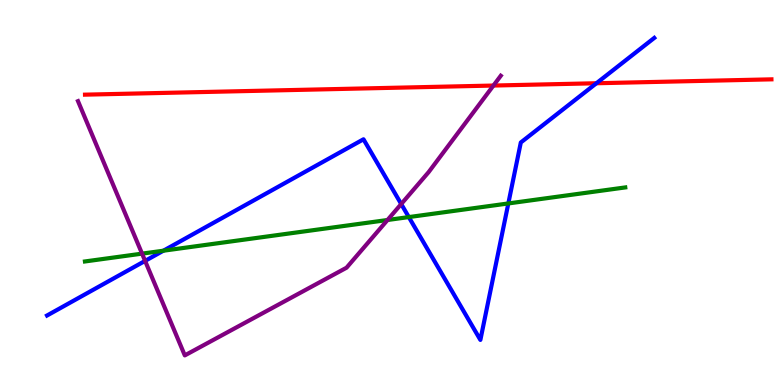[{'lines': ['blue', 'red'], 'intersections': [{'x': 7.7, 'y': 7.84}]}, {'lines': ['green', 'red'], 'intersections': []}, {'lines': ['purple', 'red'], 'intersections': [{'x': 6.37, 'y': 7.78}]}, {'lines': ['blue', 'green'], 'intersections': [{'x': 2.11, 'y': 3.49}, {'x': 5.28, 'y': 4.36}, {'x': 6.56, 'y': 4.72}]}, {'lines': ['blue', 'purple'], 'intersections': [{'x': 1.87, 'y': 3.22}, {'x': 5.18, 'y': 4.7}]}, {'lines': ['green', 'purple'], 'intersections': [{'x': 1.83, 'y': 3.41}, {'x': 5.0, 'y': 4.29}]}]